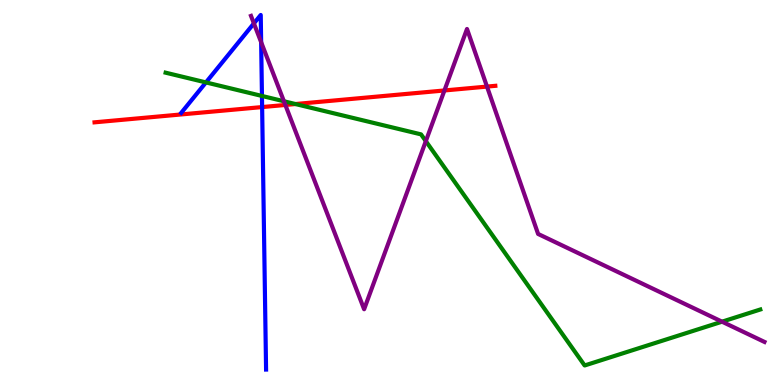[{'lines': ['blue', 'red'], 'intersections': [{'x': 3.38, 'y': 7.22}]}, {'lines': ['green', 'red'], 'intersections': [{'x': 3.81, 'y': 7.3}]}, {'lines': ['purple', 'red'], 'intersections': [{'x': 3.68, 'y': 7.27}, {'x': 5.73, 'y': 7.65}, {'x': 6.28, 'y': 7.75}]}, {'lines': ['blue', 'green'], 'intersections': [{'x': 2.66, 'y': 7.86}, {'x': 3.38, 'y': 7.51}]}, {'lines': ['blue', 'purple'], 'intersections': [{'x': 3.28, 'y': 9.39}, {'x': 3.37, 'y': 8.9}]}, {'lines': ['green', 'purple'], 'intersections': [{'x': 3.66, 'y': 7.37}, {'x': 5.49, 'y': 6.33}, {'x': 9.32, 'y': 1.64}]}]